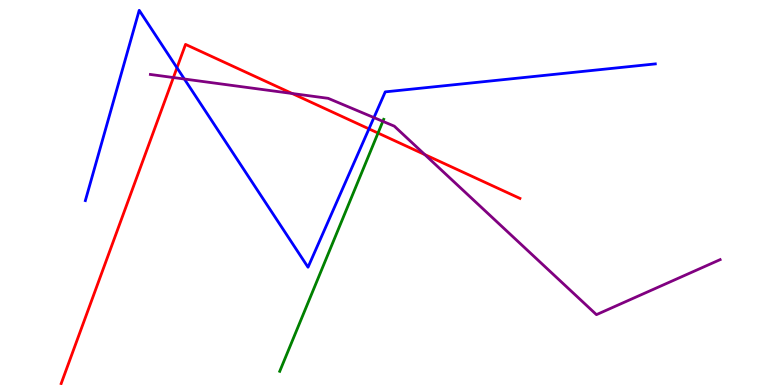[{'lines': ['blue', 'red'], 'intersections': [{'x': 2.28, 'y': 8.24}, {'x': 4.76, 'y': 6.65}]}, {'lines': ['green', 'red'], 'intersections': [{'x': 4.88, 'y': 6.54}]}, {'lines': ['purple', 'red'], 'intersections': [{'x': 2.24, 'y': 7.99}, {'x': 3.77, 'y': 7.57}, {'x': 5.48, 'y': 5.98}]}, {'lines': ['blue', 'green'], 'intersections': []}, {'lines': ['blue', 'purple'], 'intersections': [{'x': 2.38, 'y': 7.95}, {'x': 4.82, 'y': 6.95}]}, {'lines': ['green', 'purple'], 'intersections': [{'x': 4.94, 'y': 6.85}]}]